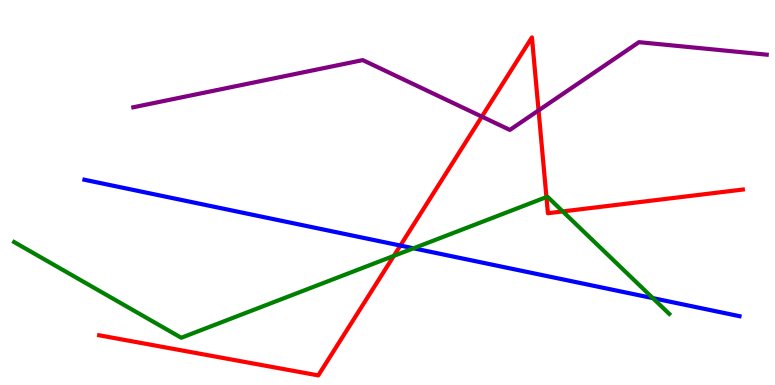[{'lines': ['blue', 'red'], 'intersections': [{'x': 5.17, 'y': 3.62}]}, {'lines': ['green', 'red'], 'intersections': [{'x': 5.08, 'y': 3.35}, {'x': 7.05, 'y': 4.88}, {'x': 7.26, 'y': 4.51}]}, {'lines': ['purple', 'red'], 'intersections': [{'x': 6.22, 'y': 6.97}, {'x': 6.95, 'y': 7.13}]}, {'lines': ['blue', 'green'], 'intersections': [{'x': 5.34, 'y': 3.55}, {'x': 8.42, 'y': 2.26}]}, {'lines': ['blue', 'purple'], 'intersections': []}, {'lines': ['green', 'purple'], 'intersections': []}]